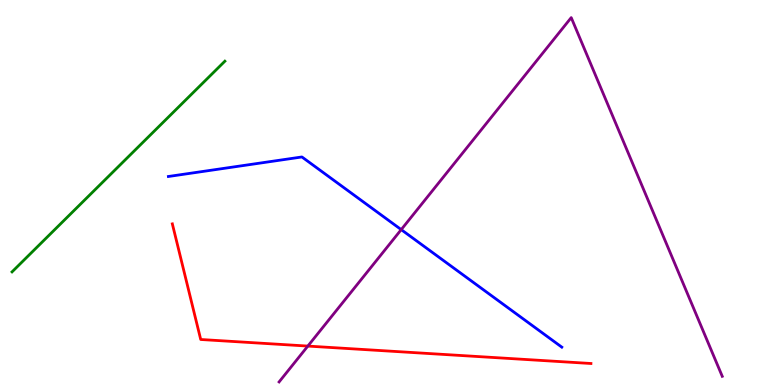[{'lines': ['blue', 'red'], 'intersections': []}, {'lines': ['green', 'red'], 'intersections': []}, {'lines': ['purple', 'red'], 'intersections': [{'x': 3.97, 'y': 1.01}]}, {'lines': ['blue', 'green'], 'intersections': []}, {'lines': ['blue', 'purple'], 'intersections': [{'x': 5.18, 'y': 4.04}]}, {'lines': ['green', 'purple'], 'intersections': []}]